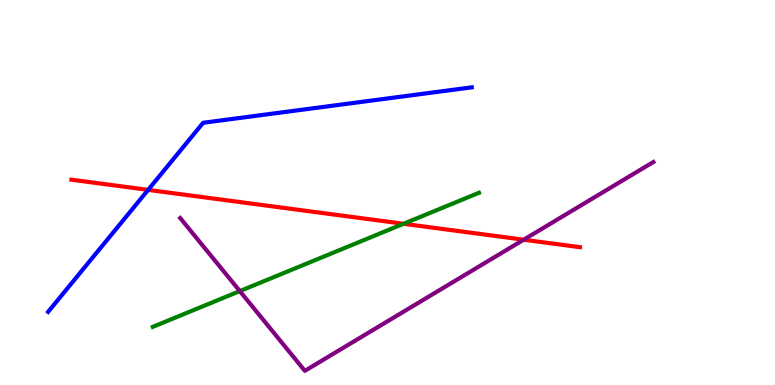[{'lines': ['blue', 'red'], 'intersections': [{'x': 1.91, 'y': 5.07}]}, {'lines': ['green', 'red'], 'intersections': [{'x': 5.21, 'y': 4.19}]}, {'lines': ['purple', 'red'], 'intersections': [{'x': 6.76, 'y': 3.77}]}, {'lines': ['blue', 'green'], 'intersections': []}, {'lines': ['blue', 'purple'], 'intersections': []}, {'lines': ['green', 'purple'], 'intersections': [{'x': 3.09, 'y': 2.44}]}]